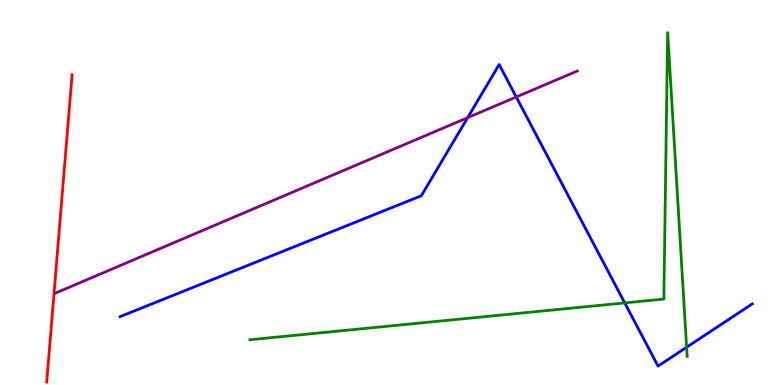[{'lines': ['blue', 'red'], 'intersections': []}, {'lines': ['green', 'red'], 'intersections': []}, {'lines': ['purple', 'red'], 'intersections': []}, {'lines': ['blue', 'green'], 'intersections': [{'x': 8.06, 'y': 2.13}, {'x': 8.86, 'y': 0.98}]}, {'lines': ['blue', 'purple'], 'intersections': [{'x': 6.03, 'y': 6.94}, {'x': 6.66, 'y': 7.48}]}, {'lines': ['green', 'purple'], 'intersections': []}]